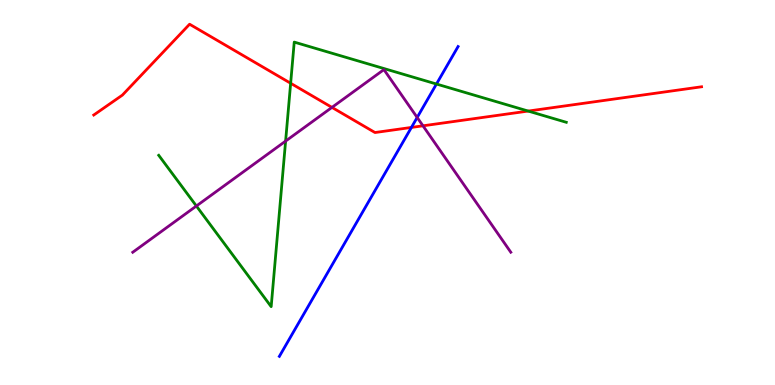[{'lines': ['blue', 'red'], 'intersections': [{'x': 5.31, 'y': 6.69}]}, {'lines': ['green', 'red'], 'intersections': [{'x': 3.75, 'y': 7.84}, {'x': 6.82, 'y': 7.12}]}, {'lines': ['purple', 'red'], 'intersections': [{'x': 4.28, 'y': 7.21}, {'x': 5.46, 'y': 6.73}]}, {'lines': ['blue', 'green'], 'intersections': [{'x': 5.63, 'y': 7.82}]}, {'lines': ['blue', 'purple'], 'intersections': [{'x': 5.38, 'y': 6.95}]}, {'lines': ['green', 'purple'], 'intersections': [{'x': 2.53, 'y': 4.65}, {'x': 3.69, 'y': 6.34}]}]